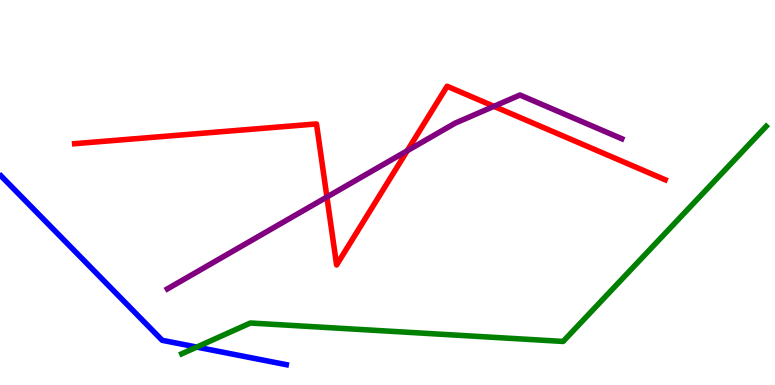[{'lines': ['blue', 'red'], 'intersections': []}, {'lines': ['green', 'red'], 'intersections': []}, {'lines': ['purple', 'red'], 'intersections': [{'x': 4.22, 'y': 4.88}, {'x': 5.25, 'y': 6.08}, {'x': 6.37, 'y': 7.24}]}, {'lines': ['blue', 'green'], 'intersections': [{'x': 2.54, 'y': 0.985}]}, {'lines': ['blue', 'purple'], 'intersections': []}, {'lines': ['green', 'purple'], 'intersections': []}]